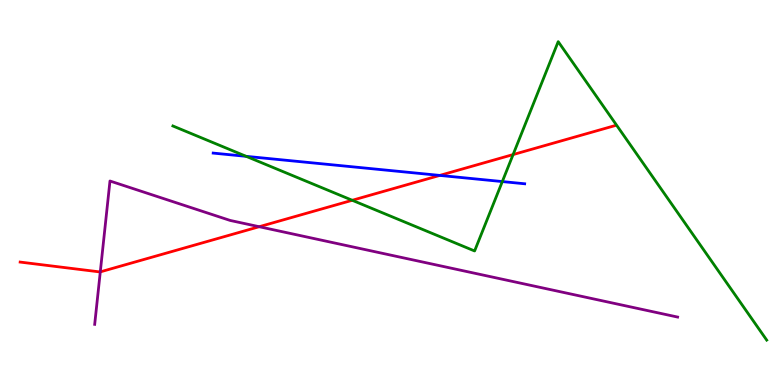[{'lines': ['blue', 'red'], 'intersections': [{'x': 5.67, 'y': 5.44}]}, {'lines': ['green', 'red'], 'intersections': [{'x': 4.55, 'y': 4.8}, {'x': 6.62, 'y': 5.99}]}, {'lines': ['purple', 'red'], 'intersections': [{'x': 1.29, 'y': 2.94}, {'x': 3.34, 'y': 4.11}]}, {'lines': ['blue', 'green'], 'intersections': [{'x': 3.18, 'y': 5.94}, {'x': 6.48, 'y': 5.28}]}, {'lines': ['blue', 'purple'], 'intersections': []}, {'lines': ['green', 'purple'], 'intersections': []}]